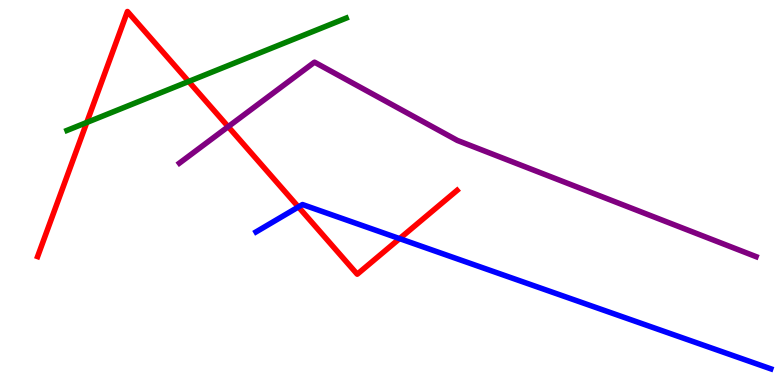[{'lines': ['blue', 'red'], 'intersections': [{'x': 3.85, 'y': 4.62}, {'x': 5.16, 'y': 3.8}]}, {'lines': ['green', 'red'], 'intersections': [{'x': 1.12, 'y': 6.82}, {'x': 2.43, 'y': 7.88}]}, {'lines': ['purple', 'red'], 'intersections': [{'x': 2.94, 'y': 6.71}]}, {'lines': ['blue', 'green'], 'intersections': []}, {'lines': ['blue', 'purple'], 'intersections': []}, {'lines': ['green', 'purple'], 'intersections': []}]